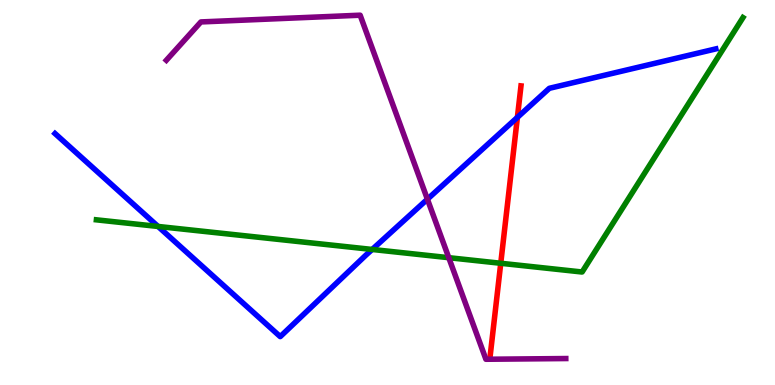[{'lines': ['blue', 'red'], 'intersections': [{'x': 6.68, 'y': 6.95}]}, {'lines': ['green', 'red'], 'intersections': [{'x': 6.46, 'y': 3.16}]}, {'lines': ['purple', 'red'], 'intersections': []}, {'lines': ['blue', 'green'], 'intersections': [{'x': 2.04, 'y': 4.12}, {'x': 4.8, 'y': 3.52}]}, {'lines': ['blue', 'purple'], 'intersections': [{'x': 5.51, 'y': 4.83}]}, {'lines': ['green', 'purple'], 'intersections': [{'x': 5.79, 'y': 3.31}]}]